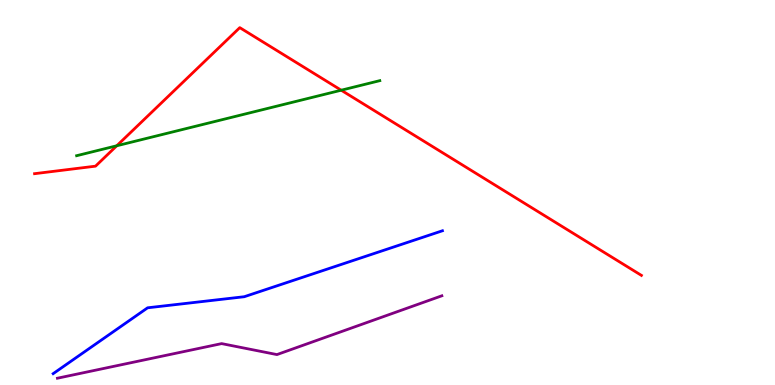[{'lines': ['blue', 'red'], 'intersections': []}, {'lines': ['green', 'red'], 'intersections': [{'x': 1.51, 'y': 6.21}, {'x': 4.4, 'y': 7.66}]}, {'lines': ['purple', 'red'], 'intersections': []}, {'lines': ['blue', 'green'], 'intersections': []}, {'lines': ['blue', 'purple'], 'intersections': []}, {'lines': ['green', 'purple'], 'intersections': []}]